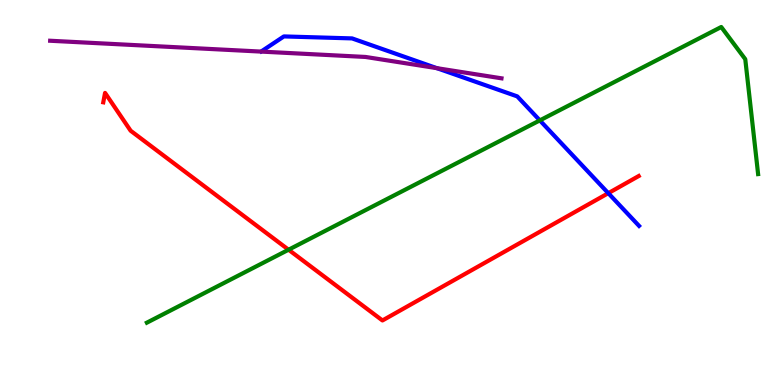[{'lines': ['blue', 'red'], 'intersections': [{'x': 7.85, 'y': 4.98}]}, {'lines': ['green', 'red'], 'intersections': [{'x': 3.72, 'y': 3.51}]}, {'lines': ['purple', 'red'], 'intersections': []}, {'lines': ['blue', 'green'], 'intersections': [{'x': 6.97, 'y': 6.87}]}, {'lines': ['blue', 'purple'], 'intersections': [{'x': 5.64, 'y': 8.23}]}, {'lines': ['green', 'purple'], 'intersections': []}]